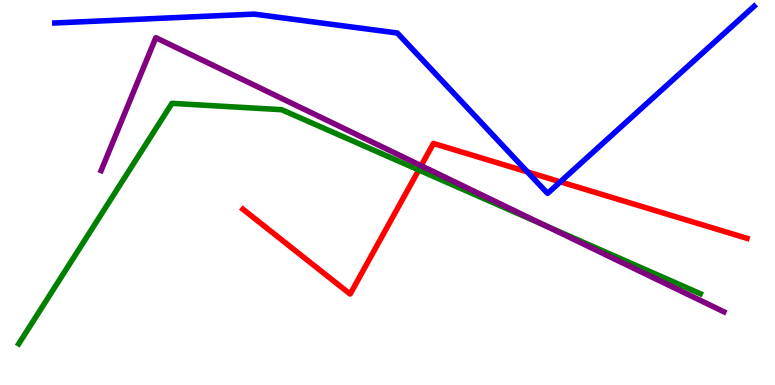[{'lines': ['blue', 'red'], 'intersections': [{'x': 6.81, 'y': 5.54}, {'x': 7.23, 'y': 5.28}]}, {'lines': ['green', 'red'], 'intersections': [{'x': 5.4, 'y': 5.58}]}, {'lines': ['purple', 'red'], 'intersections': [{'x': 5.43, 'y': 5.7}]}, {'lines': ['blue', 'green'], 'intersections': []}, {'lines': ['blue', 'purple'], 'intersections': []}, {'lines': ['green', 'purple'], 'intersections': [{'x': 7.03, 'y': 4.15}]}]